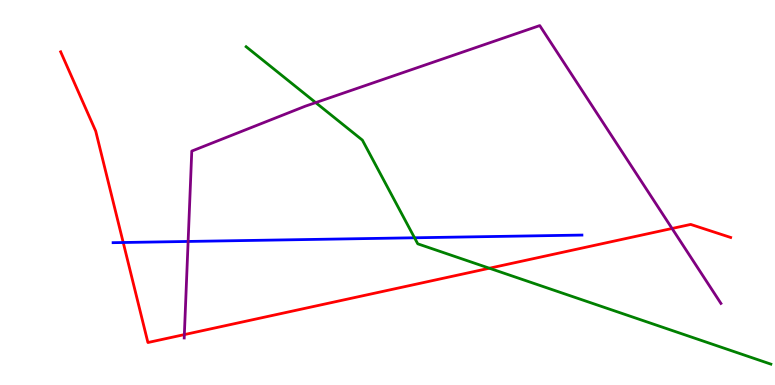[{'lines': ['blue', 'red'], 'intersections': [{'x': 1.59, 'y': 3.7}]}, {'lines': ['green', 'red'], 'intersections': [{'x': 6.31, 'y': 3.03}]}, {'lines': ['purple', 'red'], 'intersections': [{'x': 2.38, 'y': 1.31}, {'x': 8.67, 'y': 4.07}]}, {'lines': ['blue', 'green'], 'intersections': [{'x': 5.35, 'y': 3.82}]}, {'lines': ['blue', 'purple'], 'intersections': [{'x': 2.43, 'y': 3.73}]}, {'lines': ['green', 'purple'], 'intersections': [{'x': 4.07, 'y': 7.33}]}]